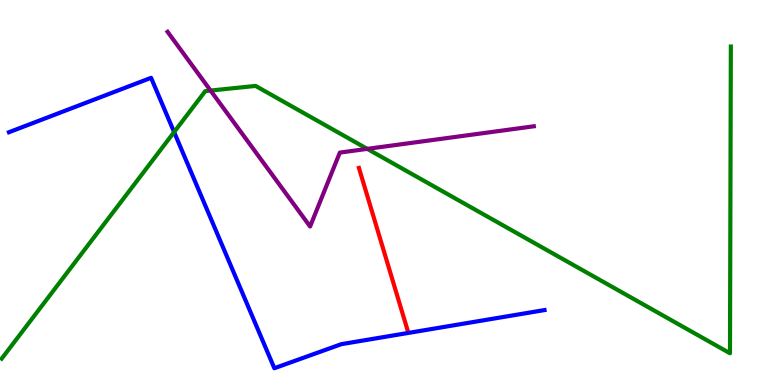[{'lines': ['blue', 'red'], 'intersections': []}, {'lines': ['green', 'red'], 'intersections': []}, {'lines': ['purple', 'red'], 'intersections': []}, {'lines': ['blue', 'green'], 'intersections': [{'x': 2.25, 'y': 6.57}]}, {'lines': ['blue', 'purple'], 'intersections': []}, {'lines': ['green', 'purple'], 'intersections': [{'x': 2.72, 'y': 7.65}, {'x': 4.74, 'y': 6.13}]}]